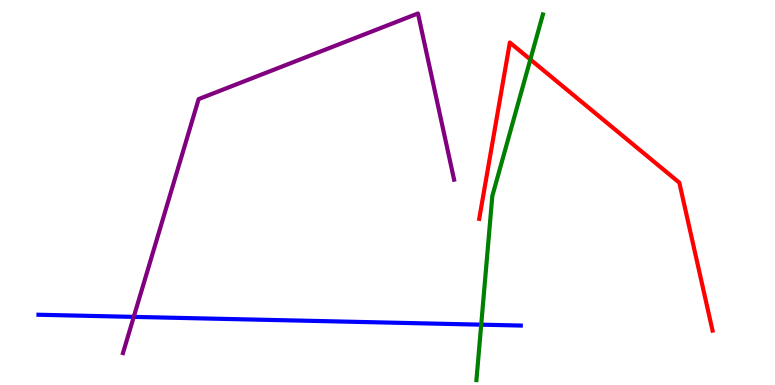[{'lines': ['blue', 'red'], 'intersections': []}, {'lines': ['green', 'red'], 'intersections': [{'x': 6.84, 'y': 8.45}]}, {'lines': ['purple', 'red'], 'intersections': []}, {'lines': ['blue', 'green'], 'intersections': [{'x': 6.21, 'y': 1.57}]}, {'lines': ['blue', 'purple'], 'intersections': [{'x': 1.73, 'y': 1.77}]}, {'lines': ['green', 'purple'], 'intersections': []}]